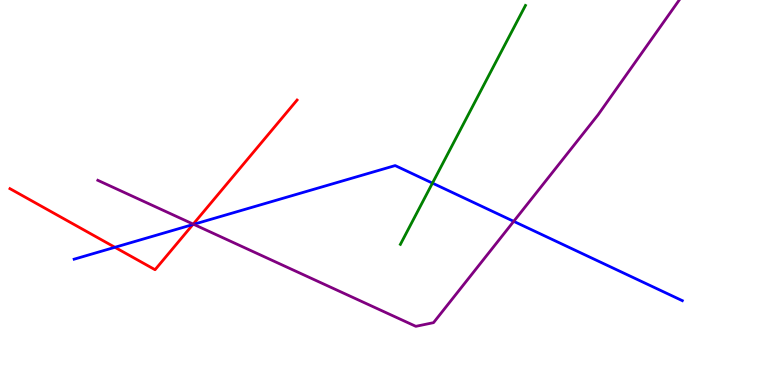[{'lines': ['blue', 'red'], 'intersections': [{'x': 1.48, 'y': 3.58}, {'x': 2.49, 'y': 4.17}]}, {'lines': ['green', 'red'], 'intersections': []}, {'lines': ['purple', 'red'], 'intersections': [{'x': 2.49, 'y': 4.18}]}, {'lines': ['blue', 'green'], 'intersections': [{'x': 5.58, 'y': 5.24}]}, {'lines': ['blue', 'purple'], 'intersections': [{'x': 2.5, 'y': 4.17}, {'x': 6.63, 'y': 4.25}]}, {'lines': ['green', 'purple'], 'intersections': []}]